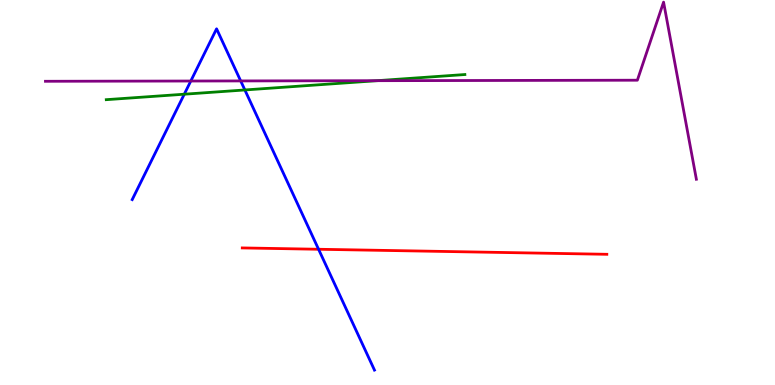[{'lines': ['blue', 'red'], 'intersections': [{'x': 4.11, 'y': 3.53}]}, {'lines': ['green', 'red'], 'intersections': []}, {'lines': ['purple', 'red'], 'intersections': []}, {'lines': ['blue', 'green'], 'intersections': [{'x': 2.38, 'y': 7.55}, {'x': 3.16, 'y': 7.66}]}, {'lines': ['blue', 'purple'], 'intersections': [{'x': 2.46, 'y': 7.9}, {'x': 3.11, 'y': 7.9}]}, {'lines': ['green', 'purple'], 'intersections': [{'x': 4.87, 'y': 7.9}]}]